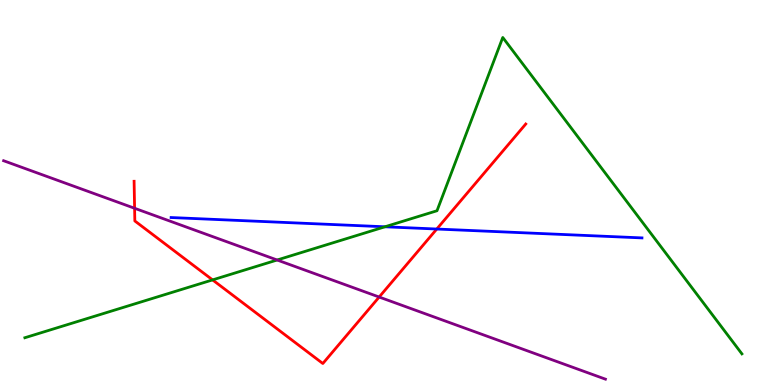[{'lines': ['blue', 'red'], 'intersections': [{'x': 5.64, 'y': 4.05}]}, {'lines': ['green', 'red'], 'intersections': [{'x': 2.74, 'y': 2.73}]}, {'lines': ['purple', 'red'], 'intersections': [{'x': 1.74, 'y': 4.59}, {'x': 4.89, 'y': 2.28}]}, {'lines': ['blue', 'green'], 'intersections': [{'x': 4.97, 'y': 4.11}]}, {'lines': ['blue', 'purple'], 'intersections': []}, {'lines': ['green', 'purple'], 'intersections': [{'x': 3.58, 'y': 3.25}]}]